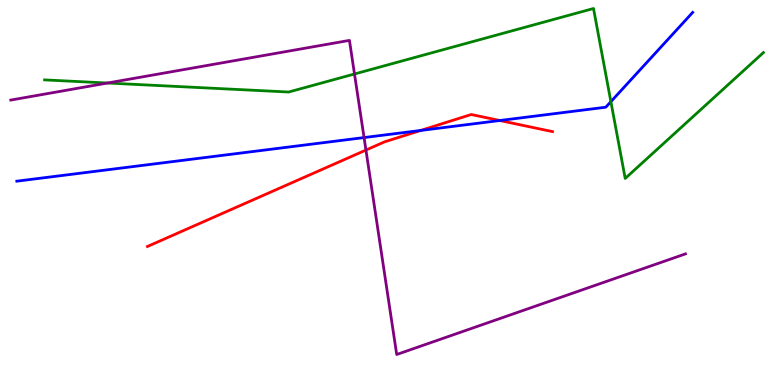[{'lines': ['blue', 'red'], 'intersections': [{'x': 5.43, 'y': 6.61}, {'x': 6.45, 'y': 6.87}]}, {'lines': ['green', 'red'], 'intersections': []}, {'lines': ['purple', 'red'], 'intersections': [{'x': 4.72, 'y': 6.1}]}, {'lines': ['blue', 'green'], 'intersections': [{'x': 7.88, 'y': 7.36}]}, {'lines': ['blue', 'purple'], 'intersections': [{'x': 4.7, 'y': 6.43}]}, {'lines': ['green', 'purple'], 'intersections': [{'x': 1.39, 'y': 7.84}, {'x': 4.57, 'y': 8.08}]}]